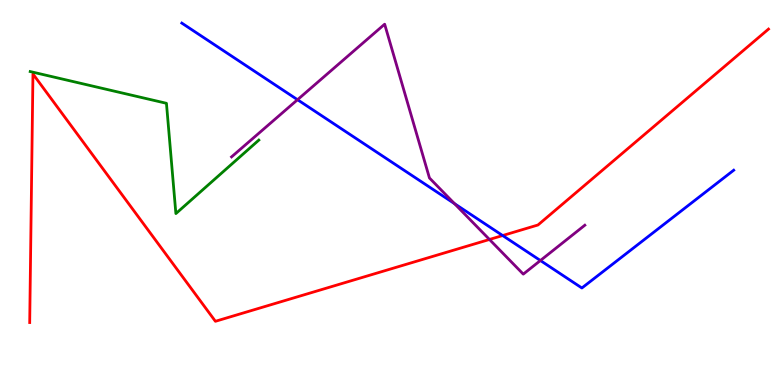[{'lines': ['blue', 'red'], 'intersections': [{'x': 6.49, 'y': 3.88}]}, {'lines': ['green', 'red'], 'intersections': []}, {'lines': ['purple', 'red'], 'intersections': [{'x': 6.32, 'y': 3.78}]}, {'lines': ['blue', 'green'], 'intersections': []}, {'lines': ['blue', 'purple'], 'intersections': [{'x': 3.84, 'y': 7.41}, {'x': 5.86, 'y': 4.71}, {'x': 6.97, 'y': 3.23}]}, {'lines': ['green', 'purple'], 'intersections': []}]